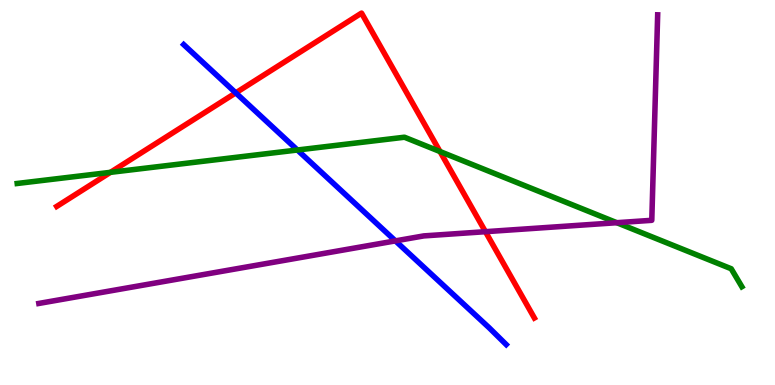[{'lines': ['blue', 'red'], 'intersections': [{'x': 3.04, 'y': 7.59}]}, {'lines': ['green', 'red'], 'intersections': [{'x': 1.43, 'y': 5.52}, {'x': 5.68, 'y': 6.06}]}, {'lines': ['purple', 'red'], 'intersections': [{'x': 6.26, 'y': 3.98}]}, {'lines': ['blue', 'green'], 'intersections': [{'x': 3.84, 'y': 6.1}]}, {'lines': ['blue', 'purple'], 'intersections': [{'x': 5.1, 'y': 3.74}]}, {'lines': ['green', 'purple'], 'intersections': [{'x': 7.96, 'y': 4.22}]}]